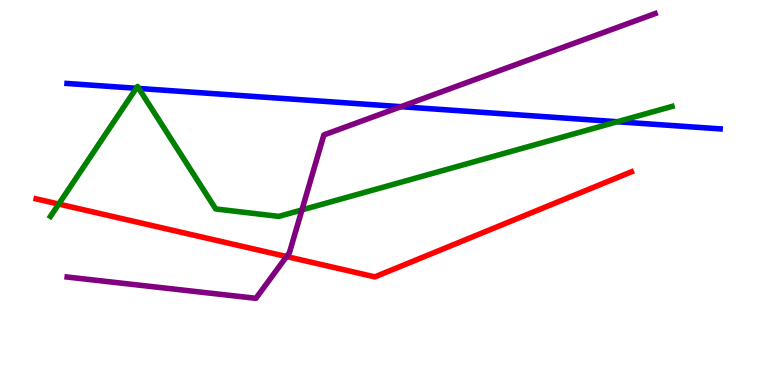[{'lines': ['blue', 'red'], 'intersections': []}, {'lines': ['green', 'red'], 'intersections': [{'x': 0.758, 'y': 4.7}]}, {'lines': ['purple', 'red'], 'intersections': [{'x': 3.7, 'y': 3.34}]}, {'lines': ['blue', 'green'], 'intersections': [{'x': 1.76, 'y': 7.71}, {'x': 1.79, 'y': 7.7}, {'x': 7.97, 'y': 6.84}]}, {'lines': ['blue', 'purple'], 'intersections': [{'x': 5.17, 'y': 7.23}]}, {'lines': ['green', 'purple'], 'intersections': [{'x': 3.9, 'y': 4.55}]}]